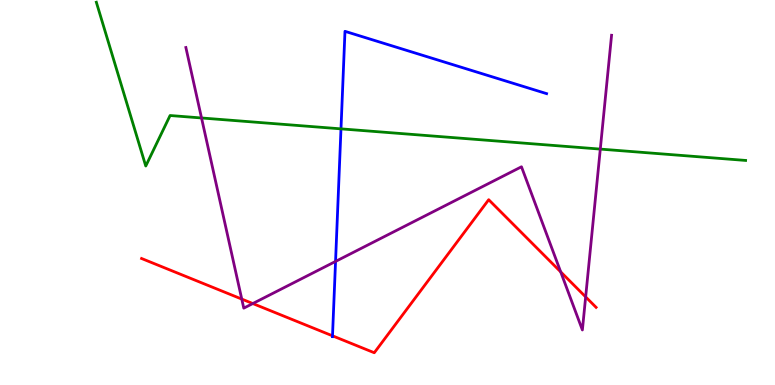[{'lines': ['blue', 'red'], 'intersections': [{'x': 4.29, 'y': 1.28}]}, {'lines': ['green', 'red'], 'intersections': []}, {'lines': ['purple', 'red'], 'intersections': [{'x': 3.12, 'y': 2.23}, {'x': 3.26, 'y': 2.12}, {'x': 7.23, 'y': 2.94}, {'x': 7.56, 'y': 2.29}]}, {'lines': ['blue', 'green'], 'intersections': [{'x': 4.4, 'y': 6.65}]}, {'lines': ['blue', 'purple'], 'intersections': [{'x': 4.33, 'y': 3.21}]}, {'lines': ['green', 'purple'], 'intersections': [{'x': 2.6, 'y': 6.94}, {'x': 7.75, 'y': 6.13}]}]